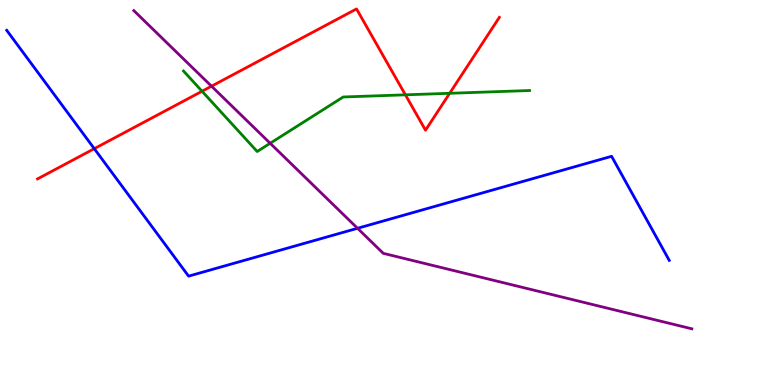[{'lines': ['blue', 'red'], 'intersections': [{'x': 1.22, 'y': 6.14}]}, {'lines': ['green', 'red'], 'intersections': [{'x': 2.61, 'y': 7.63}, {'x': 5.23, 'y': 7.54}, {'x': 5.8, 'y': 7.58}]}, {'lines': ['purple', 'red'], 'intersections': [{'x': 2.73, 'y': 7.76}]}, {'lines': ['blue', 'green'], 'intersections': []}, {'lines': ['blue', 'purple'], 'intersections': [{'x': 4.61, 'y': 4.07}]}, {'lines': ['green', 'purple'], 'intersections': [{'x': 3.49, 'y': 6.28}]}]